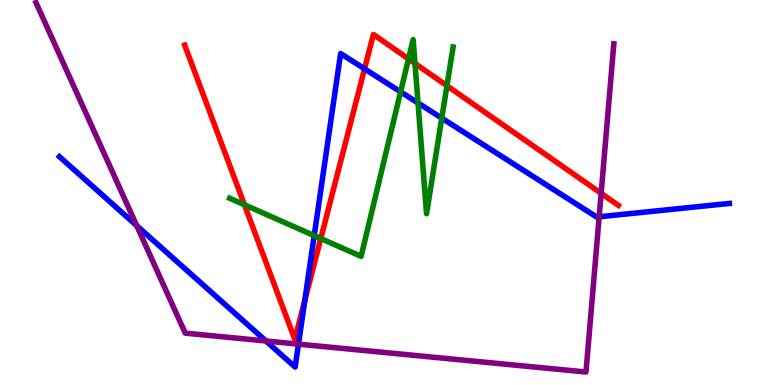[{'lines': ['blue', 'red'], 'intersections': [{'x': 3.93, 'y': 2.19}, {'x': 4.7, 'y': 8.21}]}, {'lines': ['green', 'red'], 'intersections': [{'x': 3.15, 'y': 4.68}, {'x': 4.14, 'y': 3.8}, {'x': 5.27, 'y': 8.47}, {'x': 5.35, 'y': 8.35}, {'x': 5.77, 'y': 7.77}]}, {'lines': ['purple', 'red'], 'intersections': [{'x': 7.76, 'y': 4.98}]}, {'lines': ['blue', 'green'], 'intersections': [{'x': 4.05, 'y': 3.88}, {'x': 5.17, 'y': 7.61}, {'x': 5.39, 'y': 7.33}, {'x': 5.7, 'y': 6.93}]}, {'lines': ['blue', 'purple'], 'intersections': [{'x': 1.76, 'y': 4.14}, {'x': 3.43, 'y': 1.14}, {'x': 3.85, 'y': 1.06}, {'x': 7.73, 'y': 4.37}]}, {'lines': ['green', 'purple'], 'intersections': []}]